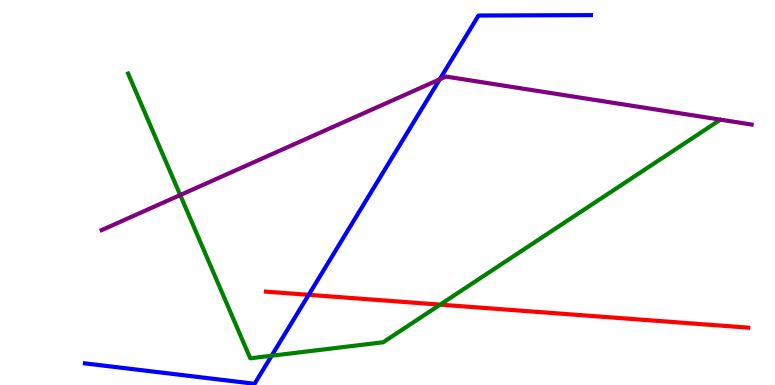[{'lines': ['blue', 'red'], 'intersections': [{'x': 3.98, 'y': 2.34}]}, {'lines': ['green', 'red'], 'intersections': [{'x': 5.68, 'y': 2.09}]}, {'lines': ['purple', 'red'], 'intersections': []}, {'lines': ['blue', 'green'], 'intersections': [{'x': 3.51, 'y': 0.76}]}, {'lines': ['blue', 'purple'], 'intersections': [{'x': 5.67, 'y': 7.94}]}, {'lines': ['green', 'purple'], 'intersections': [{'x': 2.33, 'y': 4.93}]}]